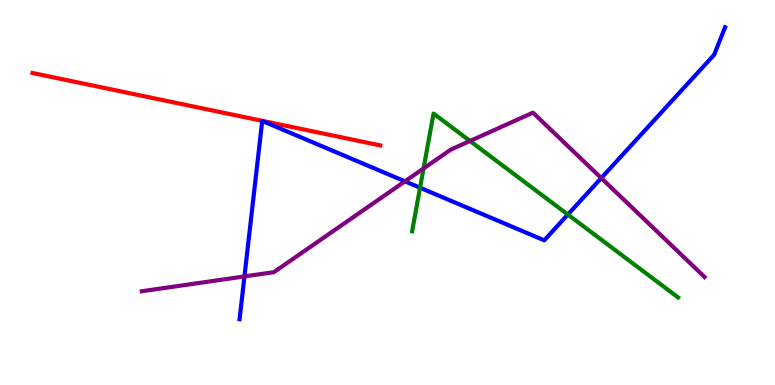[{'lines': ['blue', 'red'], 'intersections': []}, {'lines': ['green', 'red'], 'intersections': []}, {'lines': ['purple', 'red'], 'intersections': []}, {'lines': ['blue', 'green'], 'intersections': [{'x': 5.42, 'y': 5.12}, {'x': 7.33, 'y': 4.43}]}, {'lines': ['blue', 'purple'], 'intersections': [{'x': 3.15, 'y': 2.82}, {'x': 5.23, 'y': 5.29}, {'x': 7.76, 'y': 5.37}]}, {'lines': ['green', 'purple'], 'intersections': [{'x': 5.47, 'y': 5.62}, {'x': 6.06, 'y': 6.34}]}]